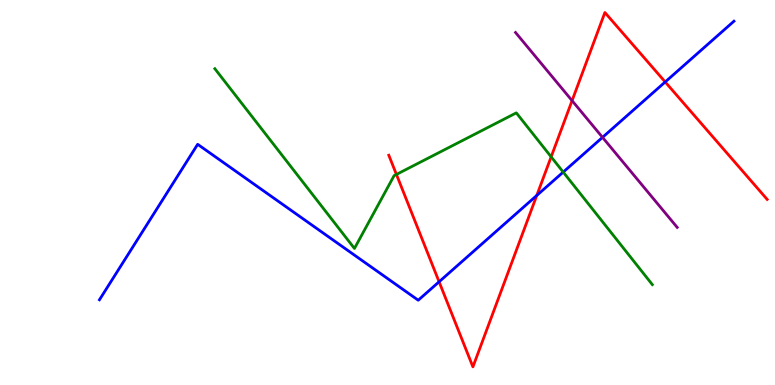[{'lines': ['blue', 'red'], 'intersections': [{'x': 5.67, 'y': 2.68}, {'x': 6.93, 'y': 4.92}, {'x': 8.58, 'y': 7.87}]}, {'lines': ['green', 'red'], 'intersections': [{'x': 5.12, 'y': 5.47}, {'x': 7.11, 'y': 5.93}]}, {'lines': ['purple', 'red'], 'intersections': [{'x': 7.38, 'y': 7.39}]}, {'lines': ['blue', 'green'], 'intersections': [{'x': 7.27, 'y': 5.53}]}, {'lines': ['blue', 'purple'], 'intersections': [{'x': 7.77, 'y': 6.43}]}, {'lines': ['green', 'purple'], 'intersections': []}]